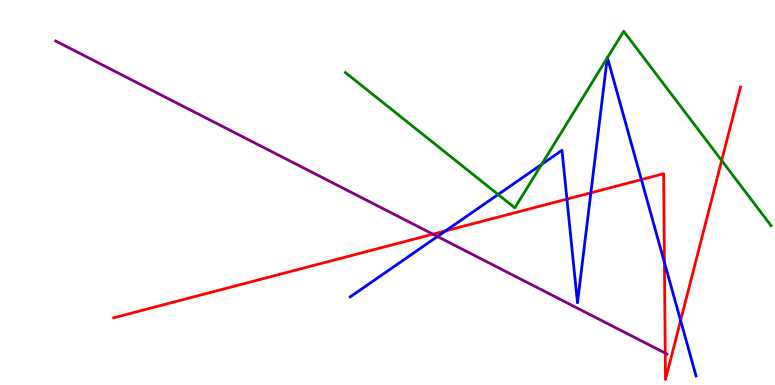[{'lines': ['blue', 'red'], 'intersections': [{'x': 5.75, 'y': 4.0}, {'x': 7.32, 'y': 4.83}, {'x': 7.62, 'y': 4.99}, {'x': 8.28, 'y': 5.34}, {'x': 8.57, 'y': 3.19}, {'x': 8.78, 'y': 1.67}]}, {'lines': ['green', 'red'], 'intersections': [{'x': 9.31, 'y': 5.83}]}, {'lines': ['purple', 'red'], 'intersections': [{'x': 5.59, 'y': 3.92}, {'x': 8.58, 'y': 0.828}]}, {'lines': ['blue', 'green'], 'intersections': [{'x': 6.43, 'y': 4.95}, {'x': 6.99, 'y': 5.73}, {'x': 7.84, 'y': 8.5}, {'x': 7.84, 'y': 8.5}]}, {'lines': ['blue', 'purple'], 'intersections': [{'x': 5.64, 'y': 3.86}]}, {'lines': ['green', 'purple'], 'intersections': []}]